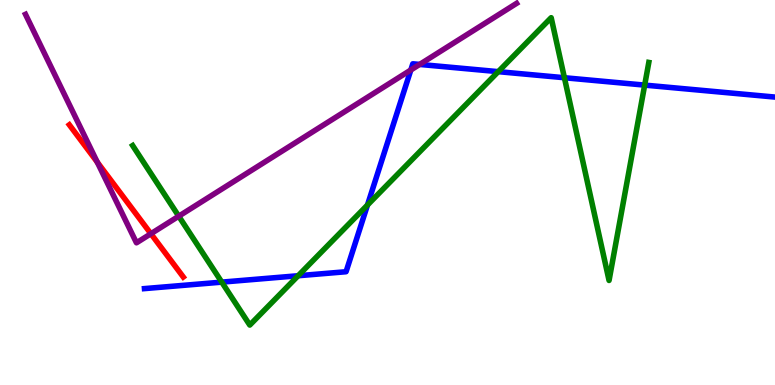[{'lines': ['blue', 'red'], 'intersections': []}, {'lines': ['green', 'red'], 'intersections': []}, {'lines': ['purple', 'red'], 'intersections': [{'x': 1.26, 'y': 5.79}, {'x': 1.95, 'y': 3.93}]}, {'lines': ['blue', 'green'], 'intersections': [{'x': 2.86, 'y': 2.67}, {'x': 3.85, 'y': 2.84}, {'x': 4.74, 'y': 4.67}, {'x': 6.43, 'y': 8.14}, {'x': 7.28, 'y': 7.98}, {'x': 8.32, 'y': 7.79}]}, {'lines': ['blue', 'purple'], 'intersections': [{'x': 5.3, 'y': 8.18}, {'x': 5.41, 'y': 8.33}]}, {'lines': ['green', 'purple'], 'intersections': [{'x': 2.31, 'y': 4.38}]}]